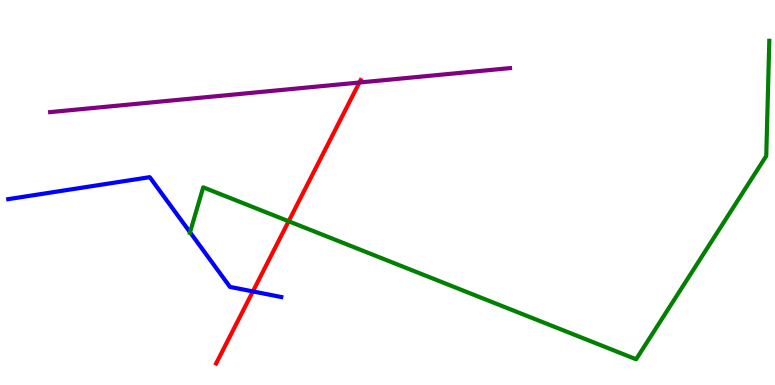[{'lines': ['blue', 'red'], 'intersections': [{'x': 3.26, 'y': 2.43}]}, {'lines': ['green', 'red'], 'intersections': [{'x': 3.72, 'y': 4.25}]}, {'lines': ['purple', 'red'], 'intersections': [{'x': 4.64, 'y': 7.86}]}, {'lines': ['blue', 'green'], 'intersections': [{'x': 2.45, 'y': 3.97}]}, {'lines': ['blue', 'purple'], 'intersections': []}, {'lines': ['green', 'purple'], 'intersections': []}]